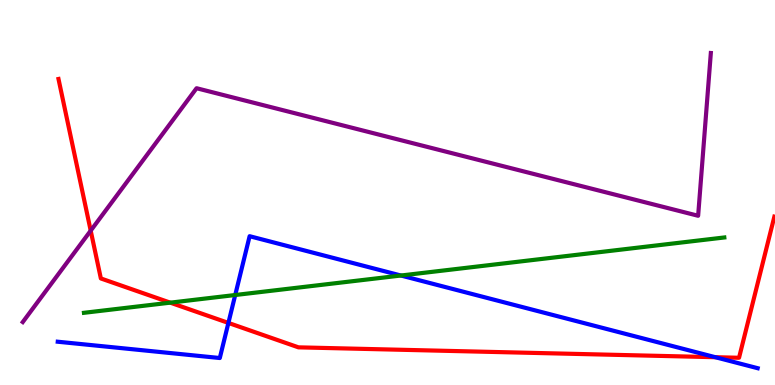[{'lines': ['blue', 'red'], 'intersections': [{'x': 2.95, 'y': 1.61}, {'x': 9.23, 'y': 0.722}]}, {'lines': ['green', 'red'], 'intersections': [{'x': 2.2, 'y': 2.14}]}, {'lines': ['purple', 'red'], 'intersections': [{'x': 1.17, 'y': 4.01}]}, {'lines': ['blue', 'green'], 'intersections': [{'x': 3.04, 'y': 2.34}, {'x': 5.17, 'y': 2.84}]}, {'lines': ['blue', 'purple'], 'intersections': []}, {'lines': ['green', 'purple'], 'intersections': []}]